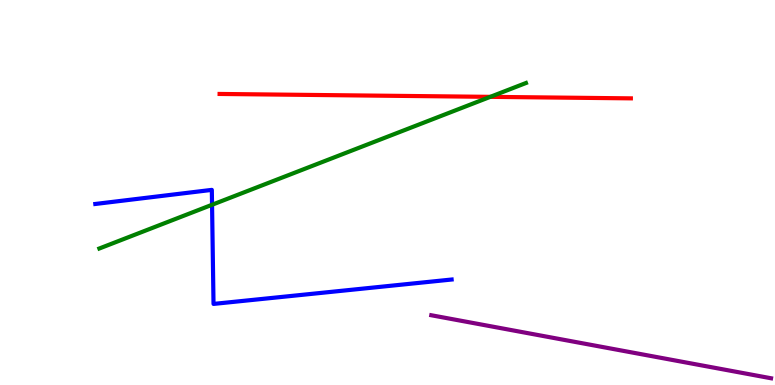[{'lines': ['blue', 'red'], 'intersections': []}, {'lines': ['green', 'red'], 'intersections': [{'x': 6.33, 'y': 7.48}]}, {'lines': ['purple', 'red'], 'intersections': []}, {'lines': ['blue', 'green'], 'intersections': [{'x': 2.74, 'y': 4.68}]}, {'lines': ['blue', 'purple'], 'intersections': []}, {'lines': ['green', 'purple'], 'intersections': []}]